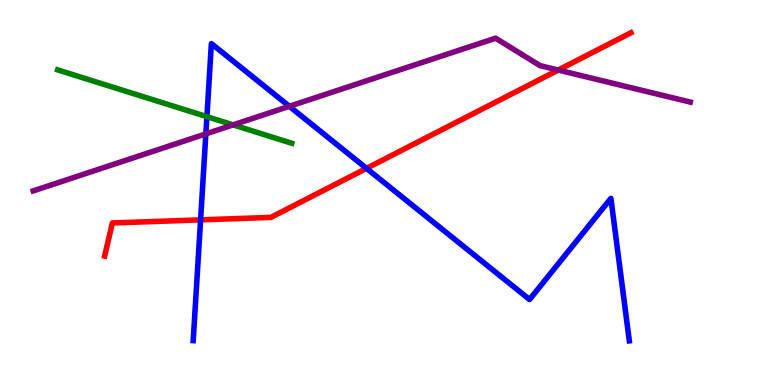[{'lines': ['blue', 'red'], 'intersections': [{'x': 2.59, 'y': 4.29}, {'x': 4.73, 'y': 5.63}]}, {'lines': ['green', 'red'], 'intersections': []}, {'lines': ['purple', 'red'], 'intersections': [{'x': 7.2, 'y': 8.18}]}, {'lines': ['blue', 'green'], 'intersections': [{'x': 2.67, 'y': 6.97}]}, {'lines': ['blue', 'purple'], 'intersections': [{'x': 2.66, 'y': 6.52}, {'x': 3.73, 'y': 7.24}]}, {'lines': ['green', 'purple'], 'intersections': [{'x': 3.01, 'y': 6.76}]}]